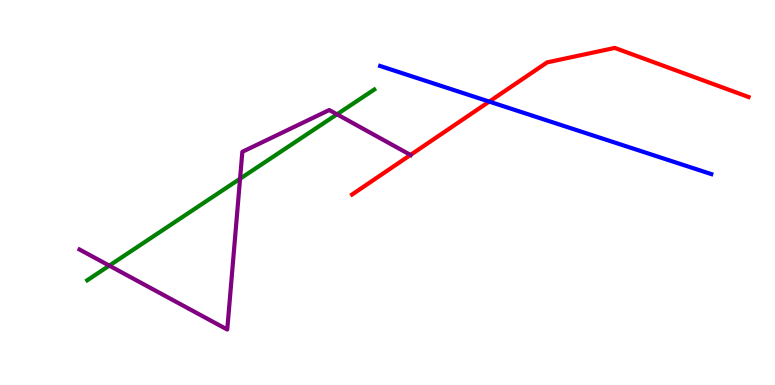[{'lines': ['blue', 'red'], 'intersections': [{'x': 6.31, 'y': 7.36}]}, {'lines': ['green', 'red'], 'intersections': []}, {'lines': ['purple', 'red'], 'intersections': [{'x': 5.3, 'y': 5.98}]}, {'lines': ['blue', 'green'], 'intersections': []}, {'lines': ['blue', 'purple'], 'intersections': []}, {'lines': ['green', 'purple'], 'intersections': [{'x': 1.41, 'y': 3.1}, {'x': 3.1, 'y': 5.36}, {'x': 4.35, 'y': 7.03}]}]